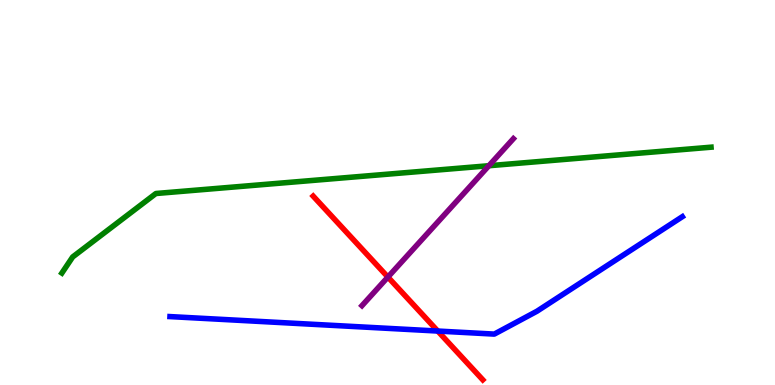[{'lines': ['blue', 'red'], 'intersections': [{'x': 5.65, 'y': 1.4}]}, {'lines': ['green', 'red'], 'intersections': []}, {'lines': ['purple', 'red'], 'intersections': [{'x': 5.01, 'y': 2.8}]}, {'lines': ['blue', 'green'], 'intersections': []}, {'lines': ['blue', 'purple'], 'intersections': []}, {'lines': ['green', 'purple'], 'intersections': [{'x': 6.31, 'y': 5.7}]}]